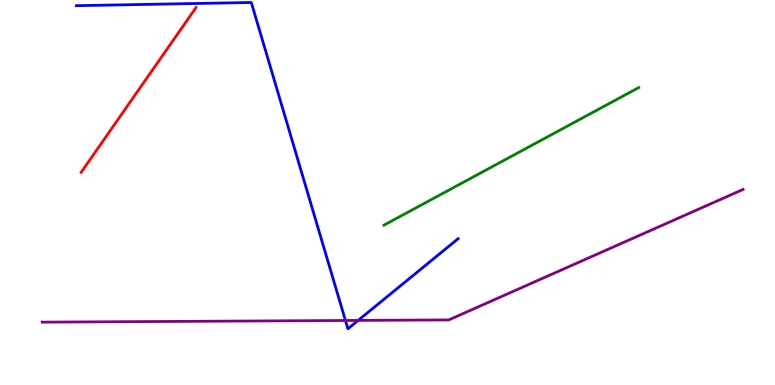[{'lines': ['blue', 'red'], 'intersections': []}, {'lines': ['green', 'red'], 'intersections': []}, {'lines': ['purple', 'red'], 'intersections': []}, {'lines': ['blue', 'green'], 'intersections': []}, {'lines': ['blue', 'purple'], 'intersections': [{'x': 4.46, 'y': 1.68}, {'x': 4.62, 'y': 1.68}]}, {'lines': ['green', 'purple'], 'intersections': []}]